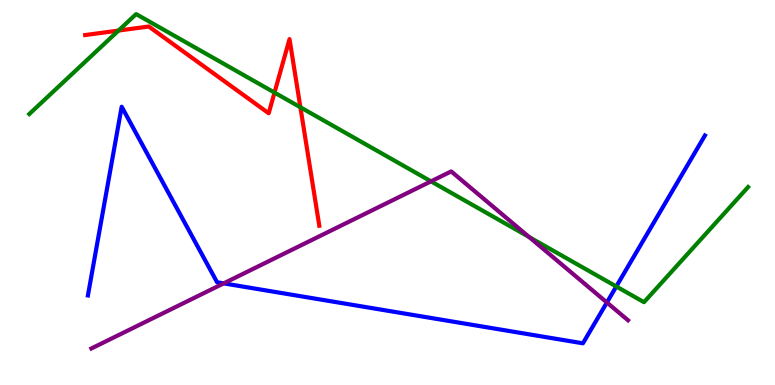[{'lines': ['blue', 'red'], 'intersections': []}, {'lines': ['green', 'red'], 'intersections': [{'x': 1.53, 'y': 9.21}, {'x': 3.54, 'y': 7.6}, {'x': 3.88, 'y': 7.21}]}, {'lines': ['purple', 'red'], 'intersections': []}, {'lines': ['blue', 'green'], 'intersections': [{'x': 7.95, 'y': 2.56}]}, {'lines': ['blue', 'purple'], 'intersections': [{'x': 2.89, 'y': 2.64}, {'x': 7.83, 'y': 2.14}]}, {'lines': ['green', 'purple'], 'intersections': [{'x': 5.56, 'y': 5.29}, {'x': 6.83, 'y': 3.84}]}]